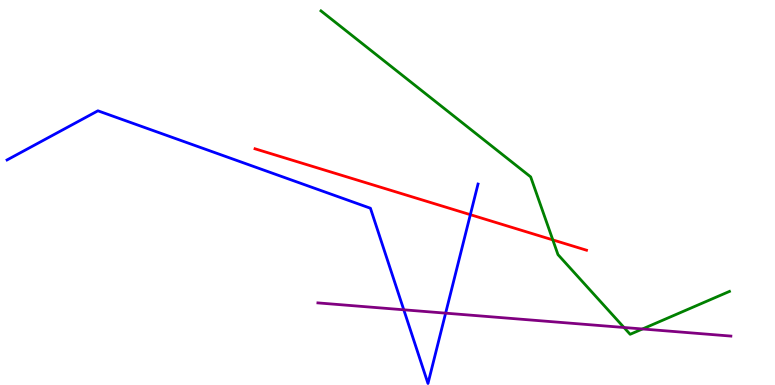[{'lines': ['blue', 'red'], 'intersections': [{'x': 6.07, 'y': 4.42}]}, {'lines': ['green', 'red'], 'intersections': [{'x': 7.13, 'y': 3.77}]}, {'lines': ['purple', 'red'], 'intersections': []}, {'lines': ['blue', 'green'], 'intersections': []}, {'lines': ['blue', 'purple'], 'intersections': [{'x': 5.21, 'y': 1.95}, {'x': 5.75, 'y': 1.87}]}, {'lines': ['green', 'purple'], 'intersections': [{'x': 8.05, 'y': 1.49}, {'x': 8.29, 'y': 1.46}]}]